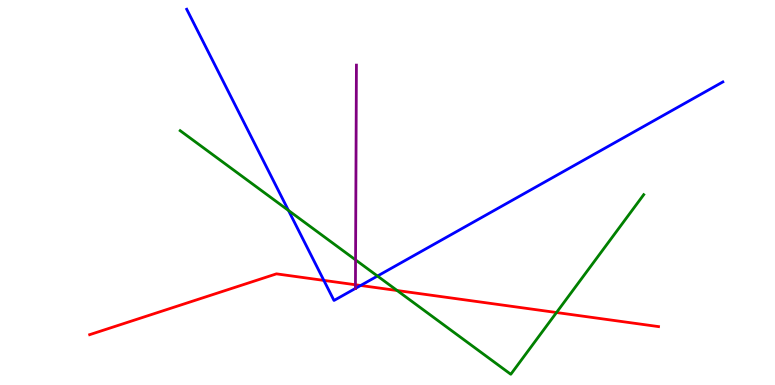[{'lines': ['blue', 'red'], 'intersections': [{'x': 4.18, 'y': 2.72}, {'x': 4.65, 'y': 2.58}]}, {'lines': ['green', 'red'], 'intersections': [{'x': 5.12, 'y': 2.45}, {'x': 7.18, 'y': 1.88}]}, {'lines': ['purple', 'red'], 'intersections': [{'x': 4.59, 'y': 2.6}]}, {'lines': ['blue', 'green'], 'intersections': [{'x': 3.72, 'y': 4.53}, {'x': 4.87, 'y': 2.83}]}, {'lines': ['blue', 'purple'], 'intersections': [{'x': 4.59, 'y': 2.51}]}, {'lines': ['green', 'purple'], 'intersections': [{'x': 4.59, 'y': 3.25}]}]